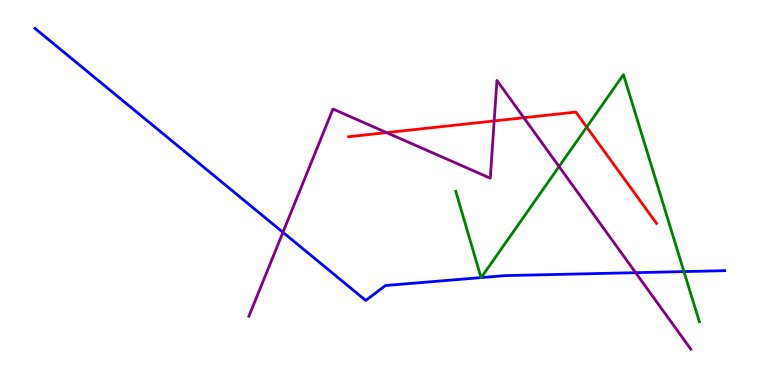[{'lines': ['blue', 'red'], 'intersections': []}, {'lines': ['green', 'red'], 'intersections': [{'x': 7.57, 'y': 6.7}]}, {'lines': ['purple', 'red'], 'intersections': [{'x': 4.99, 'y': 6.56}, {'x': 6.38, 'y': 6.86}, {'x': 6.76, 'y': 6.94}]}, {'lines': ['blue', 'green'], 'intersections': [{'x': 6.21, 'y': 2.79}, {'x': 6.21, 'y': 2.79}, {'x': 8.83, 'y': 2.95}]}, {'lines': ['blue', 'purple'], 'intersections': [{'x': 3.65, 'y': 3.97}, {'x': 8.2, 'y': 2.92}]}, {'lines': ['green', 'purple'], 'intersections': [{'x': 7.21, 'y': 5.67}]}]